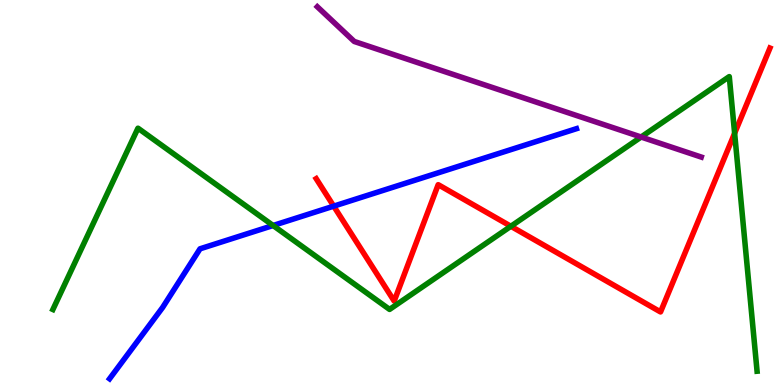[{'lines': ['blue', 'red'], 'intersections': [{'x': 4.31, 'y': 4.65}]}, {'lines': ['green', 'red'], 'intersections': [{'x': 6.59, 'y': 4.12}, {'x': 9.48, 'y': 6.54}]}, {'lines': ['purple', 'red'], 'intersections': []}, {'lines': ['blue', 'green'], 'intersections': [{'x': 3.52, 'y': 4.14}]}, {'lines': ['blue', 'purple'], 'intersections': []}, {'lines': ['green', 'purple'], 'intersections': [{'x': 8.27, 'y': 6.44}]}]